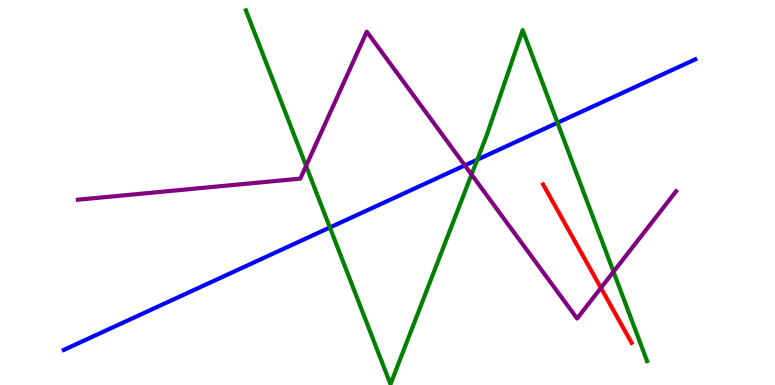[{'lines': ['blue', 'red'], 'intersections': []}, {'lines': ['green', 'red'], 'intersections': []}, {'lines': ['purple', 'red'], 'intersections': [{'x': 7.75, 'y': 2.52}]}, {'lines': ['blue', 'green'], 'intersections': [{'x': 4.26, 'y': 4.09}, {'x': 6.16, 'y': 5.85}, {'x': 7.19, 'y': 6.81}]}, {'lines': ['blue', 'purple'], 'intersections': [{'x': 6.0, 'y': 5.7}]}, {'lines': ['green', 'purple'], 'intersections': [{'x': 3.95, 'y': 5.69}, {'x': 6.08, 'y': 5.47}, {'x': 7.92, 'y': 2.94}]}]